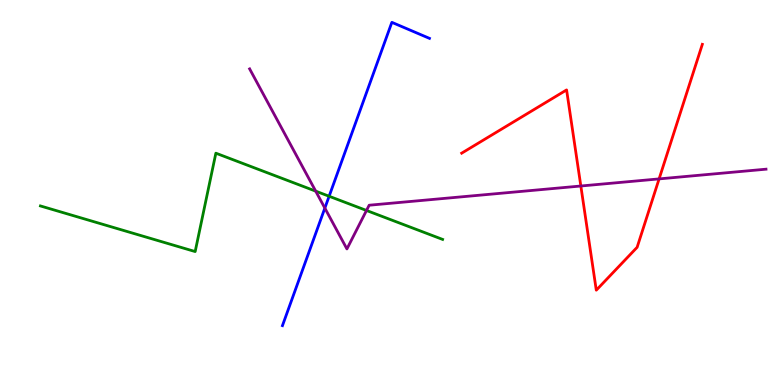[{'lines': ['blue', 'red'], 'intersections': []}, {'lines': ['green', 'red'], 'intersections': []}, {'lines': ['purple', 'red'], 'intersections': [{'x': 7.49, 'y': 5.17}, {'x': 8.5, 'y': 5.35}]}, {'lines': ['blue', 'green'], 'intersections': [{'x': 4.25, 'y': 4.9}]}, {'lines': ['blue', 'purple'], 'intersections': [{'x': 4.19, 'y': 4.6}]}, {'lines': ['green', 'purple'], 'intersections': [{'x': 4.07, 'y': 5.04}, {'x': 4.73, 'y': 4.53}]}]